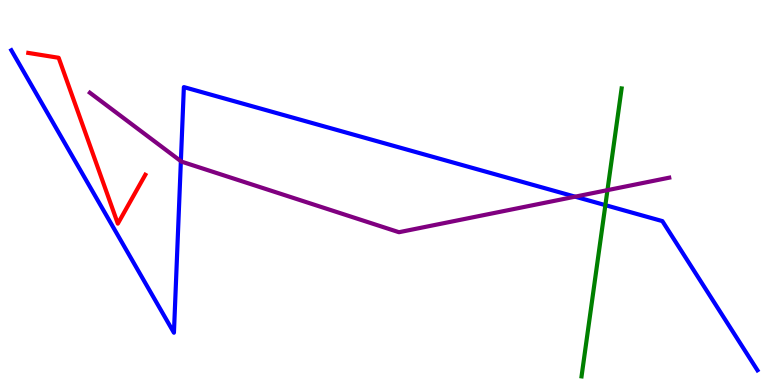[{'lines': ['blue', 'red'], 'intersections': []}, {'lines': ['green', 'red'], 'intersections': []}, {'lines': ['purple', 'red'], 'intersections': []}, {'lines': ['blue', 'green'], 'intersections': [{'x': 7.81, 'y': 4.67}]}, {'lines': ['blue', 'purple'], 'intersections': [{'x': 2.33, 'y': 5.81}, {'x': 7.42, 'y': 4.89}]}, {'lines': ['green', 'purple'], 'intersections': [{'x': 7.84, 'y': 5.06}]}]